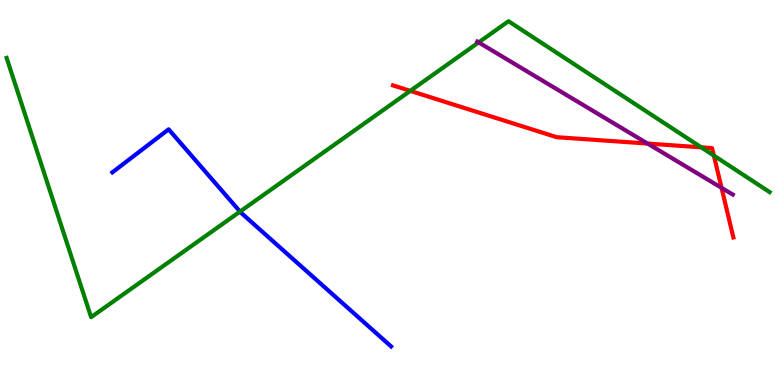[{'lines': ['blue', 'red'], 'intersections': []}, {'lines': ['green', 'red'], 'intersections': [{'x': 5.29, 'y': 7.64}, {'x': 9.05, 'y': 6.17}, {'x': 9.21, 'y': 5.96}]}, {'lines': ['purple', 'red'], 'intersections': [{'x': 8.36, 'y': 6.27}, {'x': 9.31, 'y': 5.12}]}, {'lines': ['blue', 'green'], 'intersections': [{'x': 3.1, 'y': 4.5}]}, {'lines': ['blue', 'purple'], 'intersections': []}, {'lines': ['green', 'purple'], 'intersections': [{'x': 6.18, 'y': 8.9}]}]